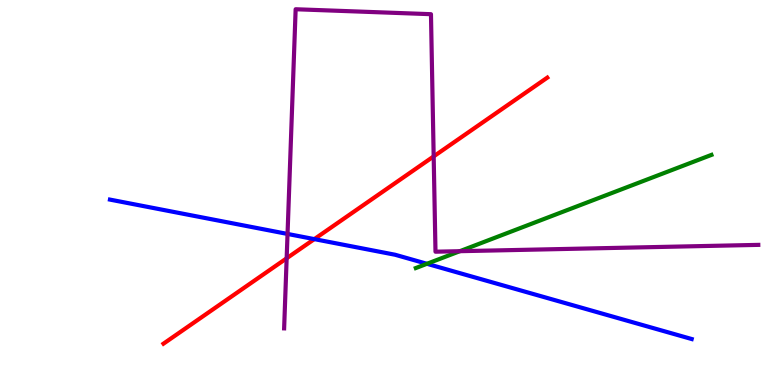[{'lines': ['blue', 'red'], 'intersections': [{'x': 4.06, 'y': 3.79}]}, {'lines': ['green', 'red'], 'intersections': []}, {'lines': ['purple', 'red'], 'intersections': [{'x': 3.7, 'y': 3.29}, {'x': 5.6, 'y': 5.94}]}, {'lines': ['blue', 'green'], 'intersections': [{'x': 5.51, 'y': 3.15}]}, {'lines': ['blue', 'purple'], 'intersections': [{'x': 3.71, 'y': 3.92}]}, {'lines': ['green', 'purple'], 'intersections': [{'x': 5.93, 'y': 3.48}]}]